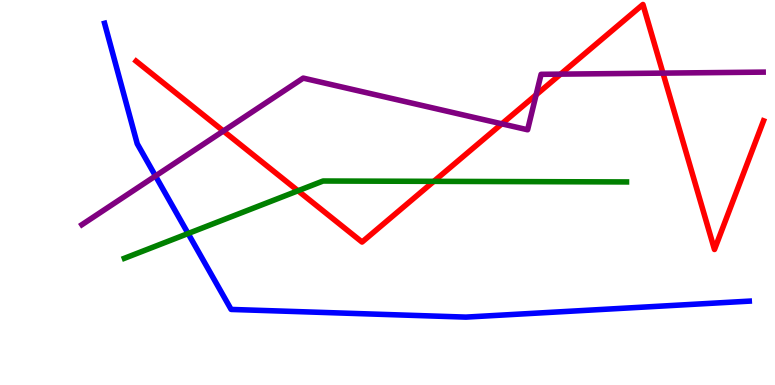[{'lines': ['blue', 'red'], 'intersections': []}, {'lines': ['green', 'red'], 'intersections': [{'x': 3.85, 'y': 5.05}, {'x': 5.6, 'y': 5.29}]}, {'lines': ['purple', 'red'], 'intersections': [{'x': 2.88, 'y': 6.6}, {'x': 6.48, 'y': 6.78}, {'x': 6.92, 'y': 7.54}, {'x': 7.23, 'y': 8.07}, {'x': 8.55, 'y': 8.1}]}, {'lines': ['blue', 'green'], 'intersections': [{'x': 2.43, 'y': 3.93}]}, {'lines': ['blue', 'purple'], 'intersections': [{'x': 2.01, 'y': 5.43}]}, {'lines': ['green', 'purple'], 'intersections': []}]